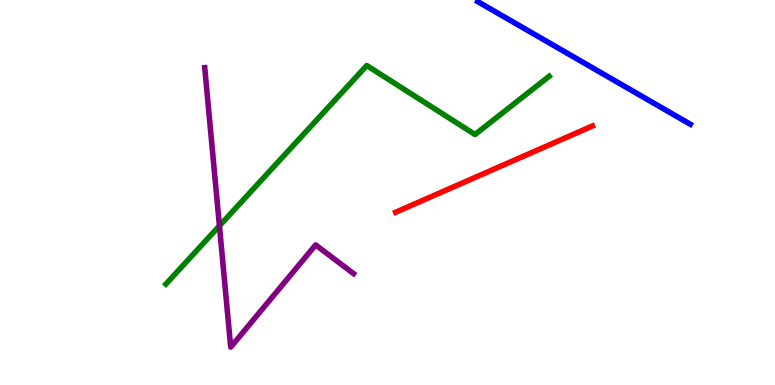[{'lines': ['blue', 'red'], 'intersections': []}, {'lines': ['green', 'red'], 'intersections': []}, {'lines': ['purple', 'red'], 'intersections': []}, {'lines': ['blue', 'green'], 'intersections': []}, {'lines': ['blue', 'purple'], 'intersections': []}, {'lines': ['green', 'purple'], 'intersections': [{'x': 2.83, 'y': 4.13}]}]